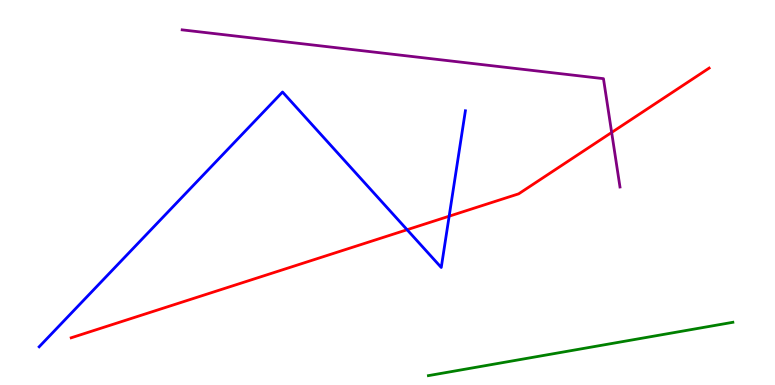[{'lines': ['blue', 'red'], 'intersections': [{'x': 5.25, 'y': 4.03}, {'x': 5.8, 'y': 4.38}]}, {'lines': ['green', 'red'], 'intersections': []}, {'lines': ['purple', 'red'], 'intersections': [{'x': 7.89, 'y': 6.56}]}, {'lines': ['blue', 'green'], 'intersections': []}, {'lines': ['blue', 'purple'], 'intersections': []}, {'lines': ['green', 'purple'], 'intersections': []}]